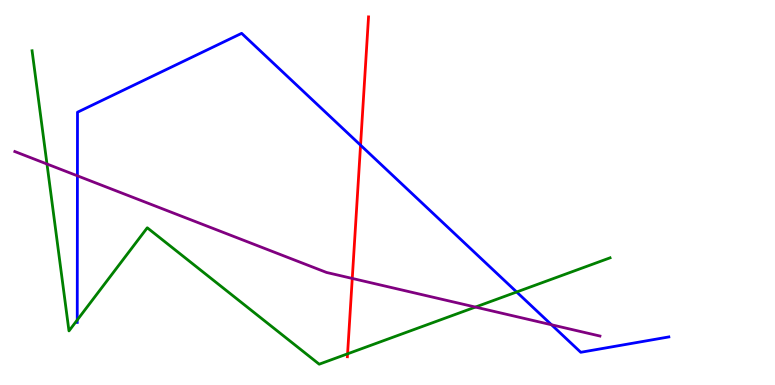[{'lines': ['blue', 'red'], 'intersections': [{'x': 4.65, 'y': 6.23}]}, {'lines': ['green', 'red'], 'intersections': [{'x': 4.48, 'y': 0.81}]}, {'lines': ['purple', 'red'], 'intersections': [{'x': 4.55, 'y': 2.77}]}, {'lines': ['blue', 'green'], 'intersections': [{'x': 0.997, 'y': 1.69}, {'x': 6.67, 'y': 2.42}]}, {'lines': ['blue', 'purple'], 'intersections': [{'x': 0.999, 'y': 5.43}, {'x': 7.12, 'y': 1.56}]}, {'lines': ['green', 'purple'], 'intersections': [{'x': 0.606, 'y': 5.74}, {'x': 6.13, 'y': 2.02}]}]